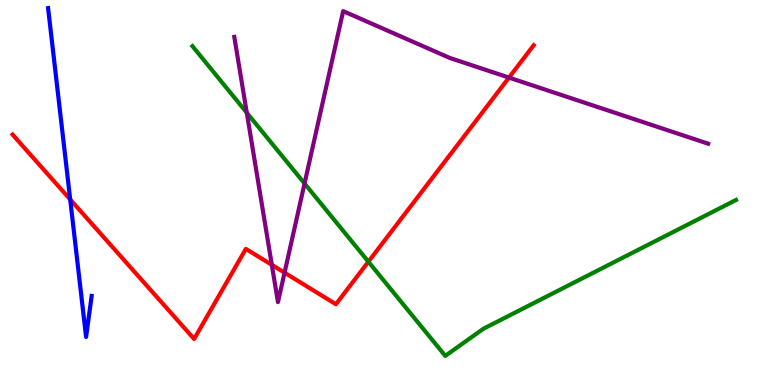[{'lines': ['blue', 'red'], 'intersections': [{'x': 0.906, 'y': 4.82}]}, {'lines': ['green', 'red'], 'intersections': [{'x': 4.75, 'y': 3.2}]}, {'lines': ['purple', 'red'], 'intersections': [{'x': 3.51, 'y': 3.12}, {'x': 3.67, 'y': 2.92}, {'x': 6.57, 'y': 7.98}]}, {'lines': ['blue', 'green'], 'intersections': []}, {'lines': ['blue', 'purple'], 'intersections': []}, {'lines': ['green', 'purple'], 'intersections': [{'x': 3.18, 'y': 7.07}, {'x': 3.93, 'y': 5.23}]}]